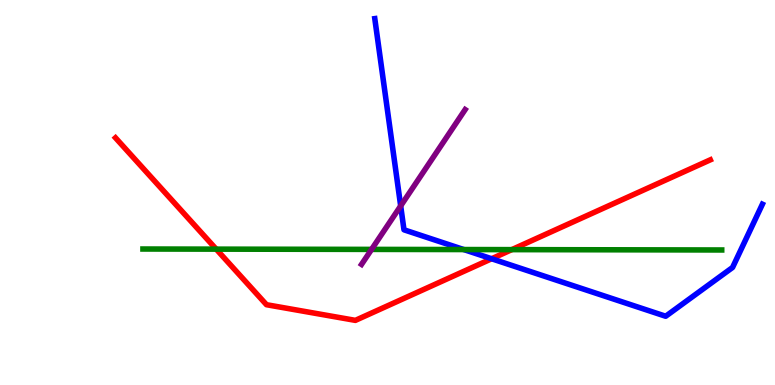[{'lines': ['blue', 'red'], 'intersections': [{'x': 6.34, 'y': 3.28}]}, {'lines': ['green', 'red'], 'intersections': [{'x': 2.79, 'y': 3.53}, {'x': 6.6, 'y': 3.52}]}, {'lines': ['purple', 'red'], 'intersections': []}, {'lines': ['blue', 'green'], 'intersections': [{'x': 5.98, 'y': 3.52}]}, {'lines': ['blue', 'purple'], 'intersections': [{'x': 5.17, 'y': 4.65}]}, {'lines': ['green', 'purple'], 'intersections': [{'x': 4.79, 'y': 3.52}]}]